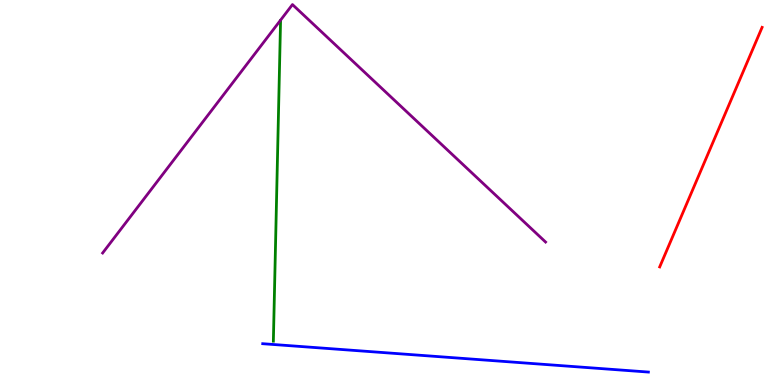[{'lines': ['blue', 'red'], 'intersections': []}, {'lines': ['green', 'red'], 'intersections': []}, {'lines': ['purple', 'red'], 'intersections': []}, {'lines': ['blue', 'green'], 'intersections': []}, {'lines': ['blue', 'purple'], 'intersections': []}, {'lines': ['green', 'purple'], 'intersections': []}]